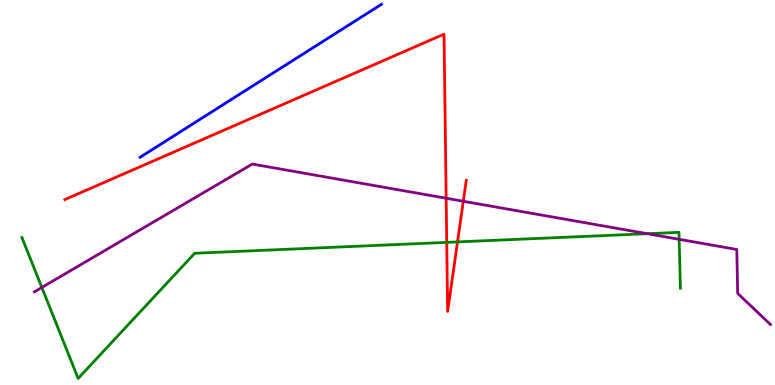[{'lines': ['blue', 'red'], 'intersections': []}, {'lines': ['green', 'red'], 'intersections': [{'x': 5.76, 'y': 3.7}, {'x': 5.9, 'y': 3.72}]}, {'lines': ['purple', 'red'], 'intersections': [{'x': 5.76, 'y': 4.85}, {'x': 5.98, 'y': 4.77}]}, {'lines': ['blue', 'green'], 'intersections': []}, {'lines': ['blue', 'purple'], 'intersections': []}, {'lines': ['green', 'purple'], 'intersections': [{'x': 0.54, 'y': 2.53}, {'x': 8.35, 'y': 3.93}, {'x': 8.76, 'y': 3.78}]}]